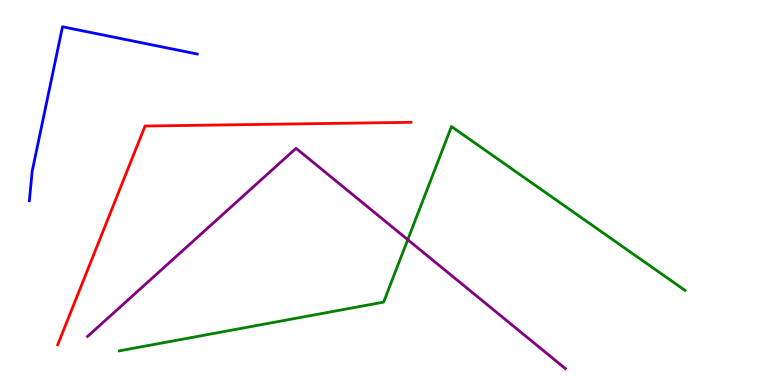[{'lines': ['blue', 'red'], 'intersections': []}, {'lines': ['green', 'red'], 'intersections': []}, {'lines': ['purple', 'red'], 'intersections': []}, {'lines': ['blue', 'green'], 'intersections': []}, {'lines': ['blue', 'purple'], 'intersections': []}, {'lines': ['green', 'purple'], 'intersections': [{'x': 5.26, 'y': 3.77}]}]